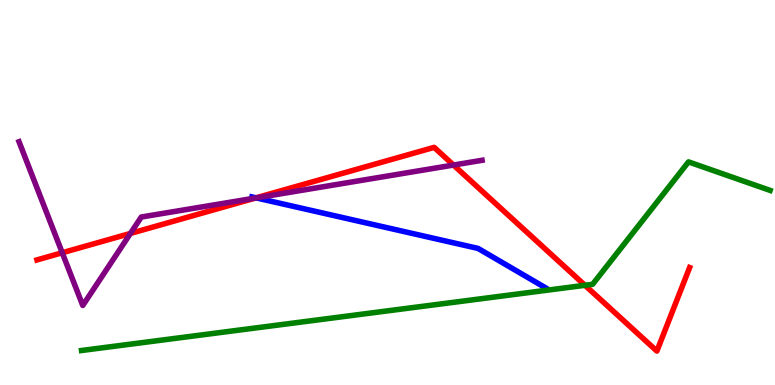[{'lines': ['blue', 'red'], 'intersections': [{'x': 3.3, 'y': 4.86}]}, {'lines': ['green', 'red'], 'intersections': [{'x': 7.55, 'y': 2.59}]}, {'lines': ['purple', 'red'], 'intersections': [{'x': 0.803, 'y': 3.43}, {'x': 1.68, 'y': 3.94}, {'x': 3.3, 'y': 4.86}, {'x': 5.85, 'y': 5.71}]}, {'lines': ['blue', 'green'], 'intersections': []}, {'lines': ['blue', 'purple'], 'intersections': [{'x': 3.31, 'y': 4.86}]}, {'lines': ['green', 'purple'], 'intersections': []}]